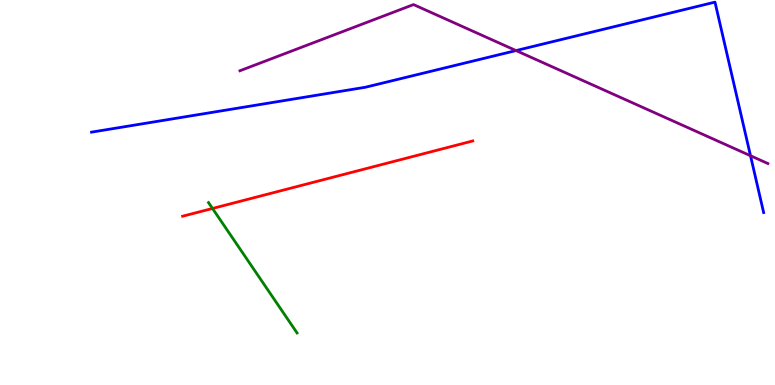[{'lines': ['blue', 'red'], 'intersections': []}, {'lines': ['green', 'red'], 'intersections': [{'x': 2.74, 'y': 4.59}]}, {'lines': ['purple', 'red'], 'intersections': []}, {'lines': ['blue', 'green'], 'intersections': []}, {'lines': ['blue', 'purple'], 'intersections': [{'x': 6.66, 'y': 8.69}, {'x': 9.68, 'y': 5.95}]}, {'lines': ['green', 'purple'], 'intersections': []}]